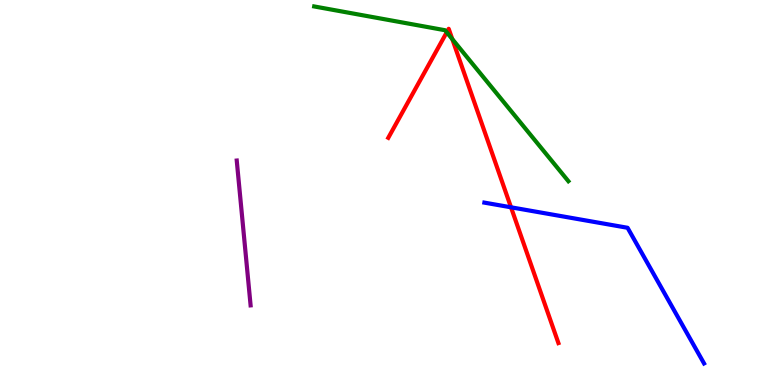[{'lines': ['blue', 'red'], 'intersections': [{'x': 6.59, 'y': 4.62}]}, {'lines': ['green', 'red'], 'intersections': [{'x': 5.76, 'y': 9.16}, {'x': 5.84, 'y': 8.98}]}, {'lines': ['purple', 'red'], 'intersections': []}, {'lines': ['blue', 'green'], 'intersections': []}, {'lines': ['blue', 'purple'], 'intersections': []}, {'lines': ['green', 'purple'], 'intersections': []}]